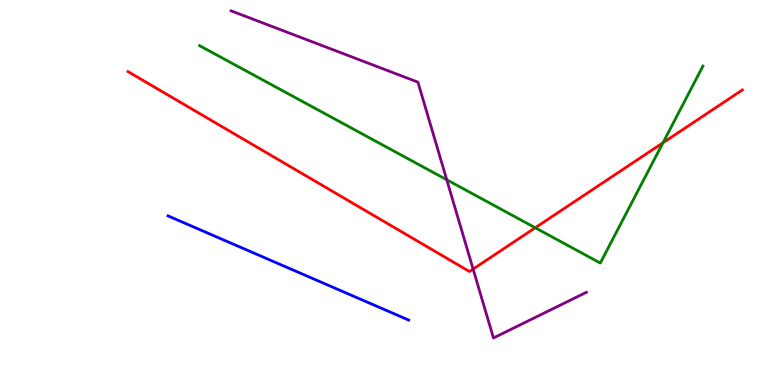[{'lines': ['blue', 'red'], 'intersections': []}, {'lines': ['green', 'red'], 'intersections': [{'x': 6.91, 'y': 4.08}, {'x': 8.55, 'y': 6.29}]}, {'lines': ['purple', 'red'], 'intersections': [{'x': 6.1, 'y': 3.01}]}, {'lines': ['blue', 'green'], 'intersections': []}, {'lines': ['blue', 'purple'], 'intersections': []}, {'lines': ['green', 'purple'], 'intersections': [{'x': 5.76, 'y': 5.33}]}]